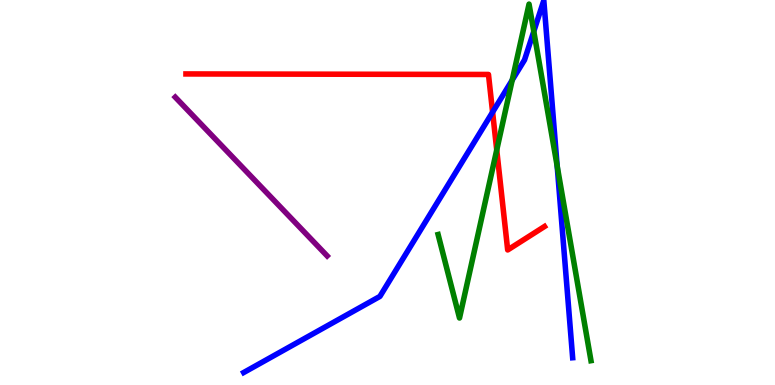[{'lines': ['blue', 'red'], 'intersections': [{'x': 6.36, 'y': 7.09}]}, {'lines': ['green', 'red'], 'intersections': [{'x': 6.41, 'y': 6.1}]}, {'lines': ['purple', 'red'], 'intersections': []}, {'lines': ['blue', 'green'], 'intersections': [{'x': 6.61, 'y': 7.92}, {'x': 6.89, 'y': 9.19}, {'x': 7.19, 'y': 5.69}]}, {'lines': ['blue', 'purple'], 'intersections': []}, {'lines': ['green', 'purple'], 'intersections': []}]